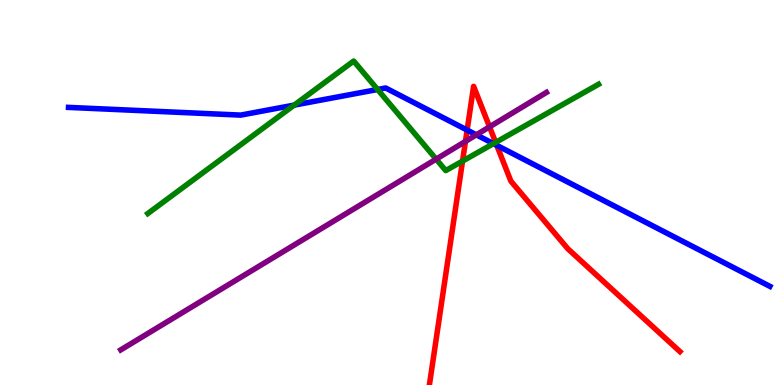[{'lines': ['blue', 'red'], 'intersections': [{'x': 6.03, 'y': 6.62}, {'x': 6.41, 'y': 6.22}]}, {'lines': ['green', 'red'], 'intersections': [{'x': 5.97, 'y': 5.82}, {'x': 6.4, 'y': 6.3}]}, {'lines': ['purple', 'red'], 'intersections': [{'x': 6.01, 'y': 6.33}, {'x': 6.32, 'y': 6.71}]}, {'lines': ['blue', 'green'], 'intersections': [{'x': 3.8, 'y': 7.27}, {'x': 4.87, 'y': 7.68}, {'x': 6.37, 'y': 6.27}]}, {'lines': ['blue', 'purple'], 'intersections': [{'x': 6.15, 'y': 6.5}]}, {'lines': ['green', 'purple'], 'intersections': [{'x': 5.63, 'y': 5.87}]}]